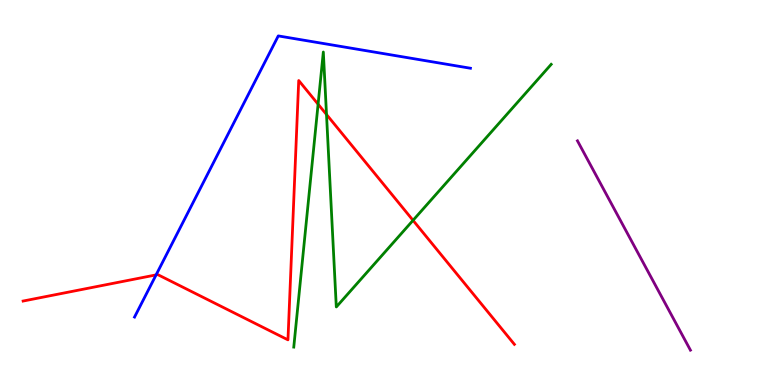[{'lines': ['blue', 'red'], 'intersections': [{'x': 2.01, 'y': 2.86}]}, {'lines': ['green', 'red'], 'intersections': [{'x': 4.1, 'y': 7.29}, {'x': 4.21, 'y': 7.03}, {'x': 5.33, 'y': 4.28}]}, {'lines': ['purple', 'red'], 'intersections': []}, {'lines': ['blue', 'green'], 'intersections': []}, {'lines': ['blue', 'purple'], 'intersections': []}, {'lines': ['green', 'purple'], 'intersections': []}]